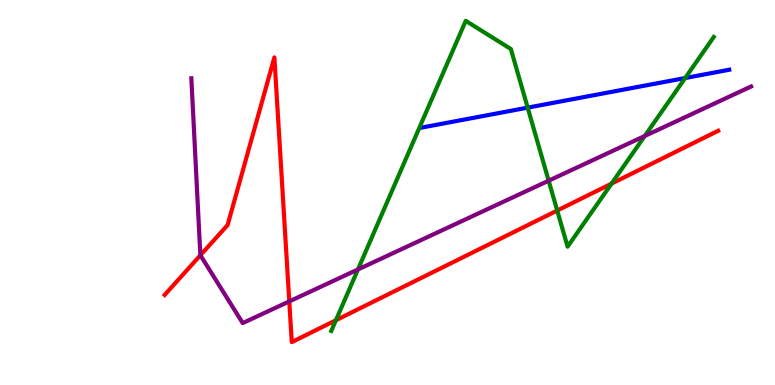[{'lines': ['blue', 'red'], 'intersections': []}, {'lines': ['green', 'red'], 'intersections': [{'x': 4.33, 'y': 1.68}, {'x': 7.19, 'y': 4.53}, {'x': 7.89, 'y': 5.23}]}, {'lines': ['purple', 'red'], 'intersections': [{'x': 2.59, 'y': 3.37}, {'x': 3.73, 'y': 2.17}]}, {'lines': ['blue', 'green'], 'intersections': [{'x': 6.81, 'y': 7.2}, {'x': 8.84, 'y': 7.97}]}, {'lines': ['blue', 'purple'], 'intersections': []}, {'lines': ['green', 'purple'], 'intersections': [{'x': 4.62, 'y': 3.0}, {'x': 7.08, 'y': 5.31}, {'x': 8.32, 'y': 6.47}]}]